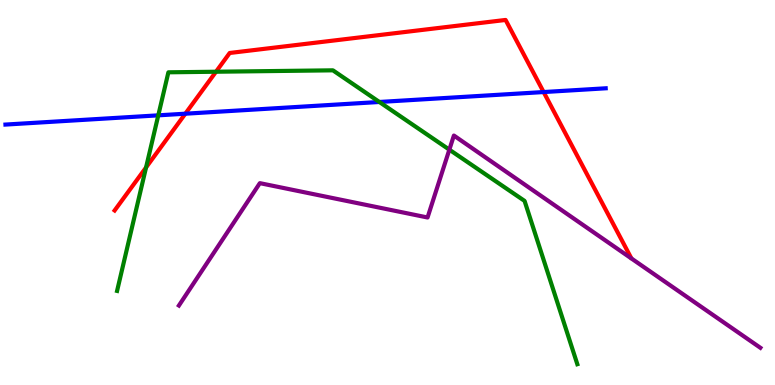[{'lines': ['blue', 'red'], 'intersections': [{'x': 2.39, 'y': 7.05}, {'x': 7.01, 'y': 7.61}]}, {'lines': ['green', 'red'], 'intersections': [{'x': 1.88, 'y': 5.65}, {'x': 2.79, 'y': 8.14}]}, {'lines': ['purple', 'red'], 'intersections': []}, {'lines': ['blue', 'green'], 'intersections': [{'x': 2.04, 'y': 7.0}, {'x': 4.89, 'y': 7.35}]}, {'lines': ['blue', 'purple'], 'intersections': []}, {'lines': ['green', 'purple'], 'intersections': [{'x': 5.8, 'y': 6.11}]}]